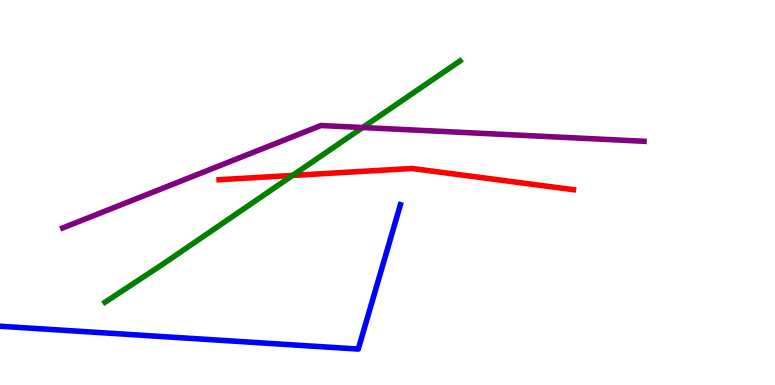[{'lines': ['blue', 'red'], 'intersections': []}, {'lines': ['green', 'red'], 'intersections': [{'x': 3.78, 'y': 5.44}]}, {'lines': ['purple', 'red'], 'intersections': []}, {'lines': ['blue', 'green'], 'intersections': []}, {'lines': ['blue', 'purple'], 'intersections': []}, {'lines': ['green', 'purple'], 'intersections': [{'x': 4.68, 'y': 6.69}]}]